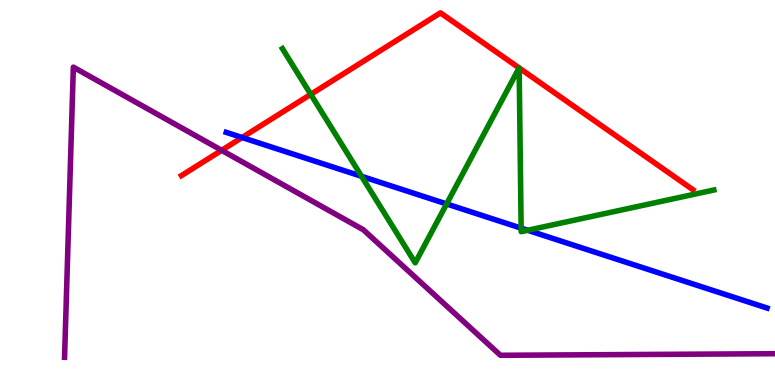[{'lines': ['blue', 'red'], 'intersections': [{'x': 3.12, 'y': 6.43}]}, {'lines': ['green', 'red'], 'intersections': [{'x': 4.01, 'y': 7.55}, {'x': 6.7, 'y': 8.23}, {'x': 6.7, 'y': 8.23}]}, {'lines': ['purple', 'red'], 'intersections': [{'x': 2.86, 'y': 6.1}]}, {'lines': ['blue', 'green'], 'intersections': [{'x': 4.67, 'y': 5.42}, {'x': 5.76, 'y': 4.7}, {'x': 6.72, 'y': 4.07}, {'x': 6.81, 'y': 4.02}]}, {'lines': ['blue', 'purple'], 'intersections': []}, {'lines': ['green', 'purple'], 'intersections': []}]